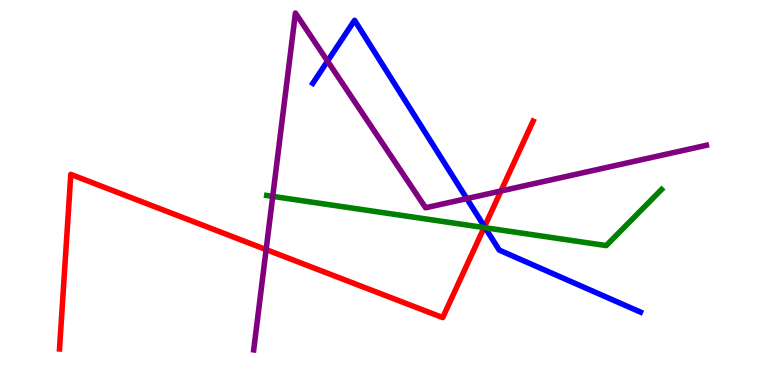[{'lines': ['blue', 'red'], 'intersections': [{'x': 6.25, 'y': 4.11}]}, {'lines': ['green', 'red'], 'intersections': [{'x': 6.25, 'y': 4.09}]}, {'lines': ['purple', 'red'], 'intersections': [{'x': 3.43, 'y': 3.52}, {'x': 6.46, 'y': 5.04}]}, {'lines': ['blue', 'green'], 'intersections': [{'x': 6.26, 'y': 4.09}]}, {'lines': ['blue', 'purple'], 'intersections': [{'x': 4.23, 'y': 8.41}, {'x': 6.02, 'y': 4.84}]}, {'lines': ['green', 'purple'], 'intersections': [{'x': 3.52, 'y': 4.9}]}]